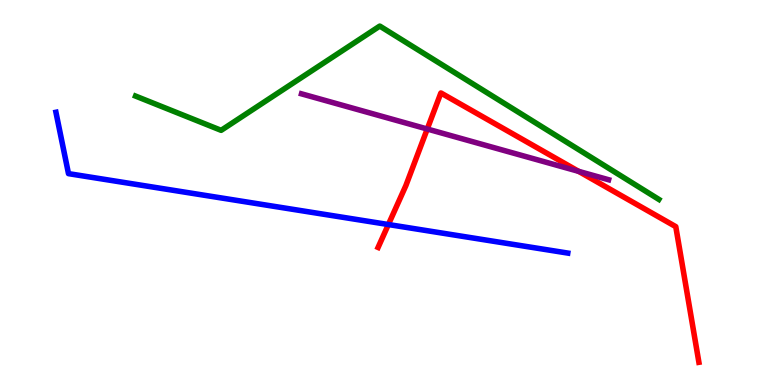[{'lines': ['blue', 'red'], 'intersections': [{'x': 5.01, 'y': 4.17}]}, {'lines': ['green', 'red'], 'intersections': []}, {'lines': ['purple', 'red'], 'intersections': [{'x': 5.51, 'y': 6.65}, {'x': 7.47, 'y': 5.55}]}, {'lines': ['blue', 'green'], 'intersections': []}, {'lines': ['blue', 'purple'], 'intersections': []}, {'lines': ['green', 'purple'], 'intersections': []}]